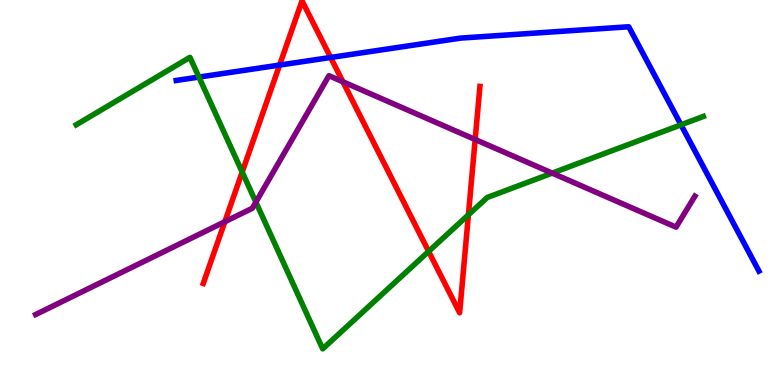[{'lines': ['blue', 'red'], 'intersections': [{'x': 3.61, 'y': 8.31}, {'x': 4.27, 'y': 8.51}]}, {'lines': ['green', 'red'], 'intersections': [{'x': 3.12, 'y': 5.53}, {'x': 5.53, 'y': 3.47}, {'x': 6.04, 'y': 4.42}]}, {'lines': ['purple', 'red'], 'intersections': [{'x': 2.9, 'y': 4.24}, {'x': 4.42, 'y': 7.88}, {'x': 6.13, 'y': 6.38}]}, {'lines': ['blue', 'green'], 'intersections': [{'x': 2.57, 'y': 8.0}, {'x': 8.79, 'y': 6.76}]}, {'lines': ['blue', 'purple'], 'intersections': []}, {'lines': ['green', 'purple'], 'intersections': [{'x': 3.3, 'y': 4.75}, {'x': 7.13, 'y': 5.5}]}]